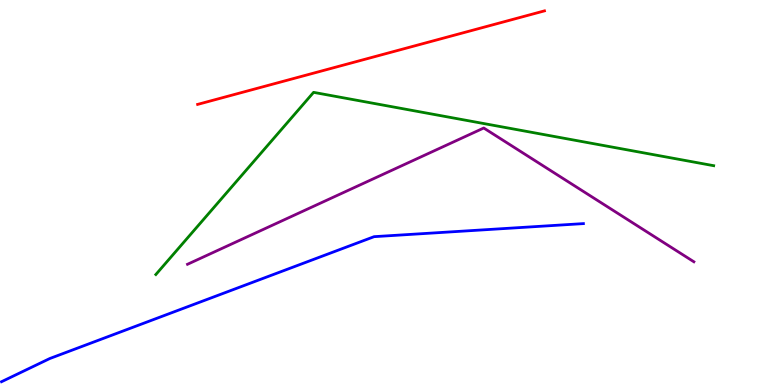[{'lines': ['blue', 'red'], 'intersections': []}, {'lines': ['green', 'red'], 'intersections': []}, {'lines': ['purple', 'red'], 'intersections': []}, {'lines': ['blue', 'green'], 'intersections': []}, {'lines': ['blue', 'purple'], 'intersections': []}, {'lines': ['green', 'purple'], 'intersections': []}]